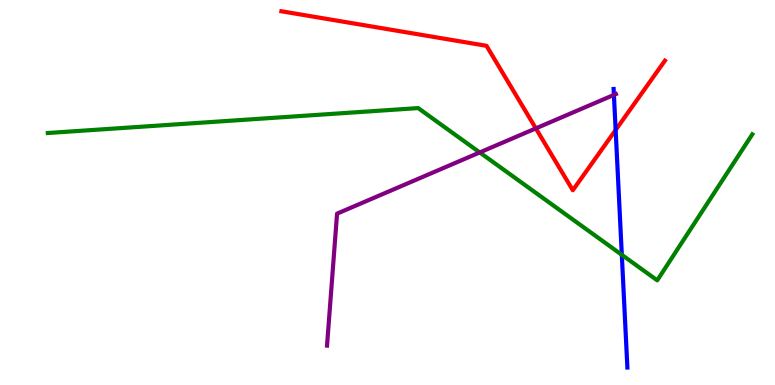[{'lines': ['blue', 'red'], 'intersections': [{'x': 7.94, 'y': 6.62}]}, {'lines': ['green', 'red'], 'intersections': []}, {'lines': ['purple', 'red'], 'intersections': [{'x': 6.91, 'y': 6.67}]}, {'lines': ['blue', 'green'], 'intersections': [{'x': 8.02, 'y': 3.38}]}, {'lines': ['blue', 'purple'], 'intersections': [{'x': 7.92, 'y': 7.54}]}, {'lines': ['green', 'purple'], 'intersections': [{'x': 6.19, 'y': 6.04}]}]